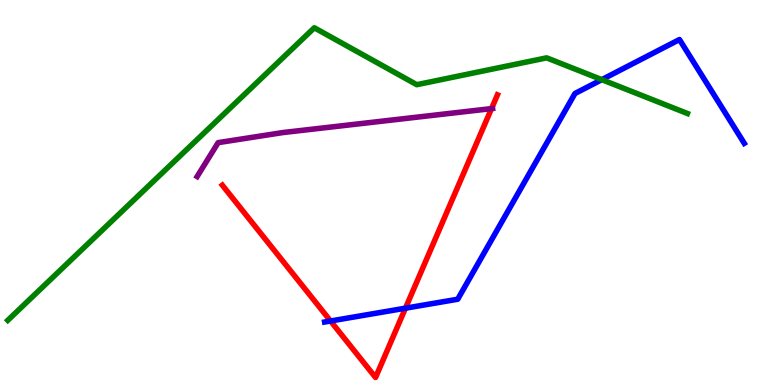[{'lines': ['blue', 'red'], 'intersections': [{'x': 4.27, 'y': 1.66}, {'x': 5.23, 'y': 2.0}]}, {'lines': ['green', 'red'], 'intersections': []}, {'lines': ['purple', 'red'], 'intersections': [{'x': 6.34, 'y': 7.18}]}, {'lines': ['blue', 'green'], 'intersections': [{'x': 7.77, 'y': 7.93}]}, {'lines': ['blue', 'purple'], 'intersections': []}, {'lines': ['green', 'purple'], 'intersections': []}]